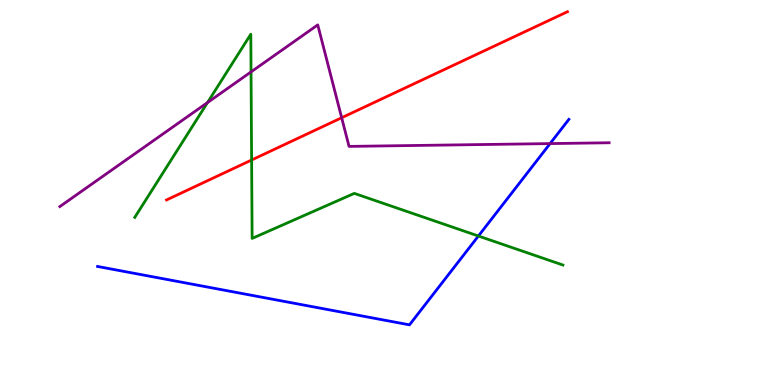[{'lines': ['blue', 'red'], 'intersections': []}, {'lines': ['green', 'red'], 'intersections': [{'x': 3.25, 'y': 5.84}]}, {'lines': ['purple', 'red'], 'intersections': [{'x': 4.41, 'y': 6.94}]}, {'lines': ['blue', 'green'], 'intersections': [{'x': 6.17, 'y': 3.87}]}, {'lines': ['blue', 'purple'], 'intersections': [{'x': 7.1, 'y': 6.27}]}, {'lines': ['green', 'purple'], 'intersections': [{'x': 2.68, 'y': 7.34}, {'x': 3.24, 'y': 8.13}]}]